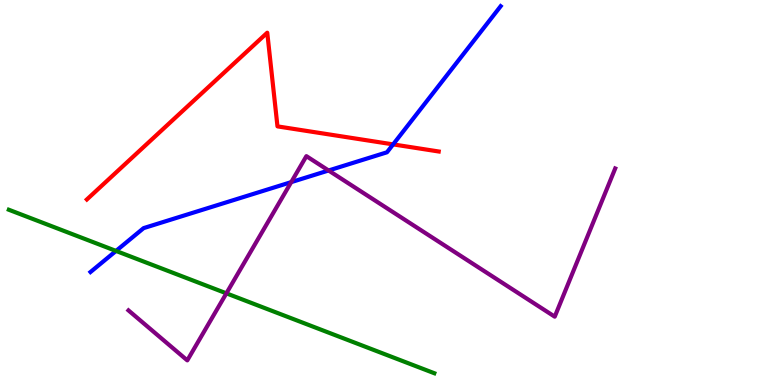[{'lines': ['blue', 'red'], 'intersections': [{'x': 5.07, 'y': 6.25}]}, {'lines': ['green', 'red'], 'intersections': []}, {'lines': ['purple', 'red'], 'intersections': []}, {'lines': ['blue', 'green'], 'intersections': [{'x': 1.5, 'y': 3.48}]}, {'lines': ['blue', 'purple'], 'intersections': [{'x': 3.76, 'y': 5.27}, {'x': 4.24, 'y': 5.57}]}, {'lines': ['green', 'purple'], 'intersections': [{'x': 2.92, 'y': 2.38}]}]